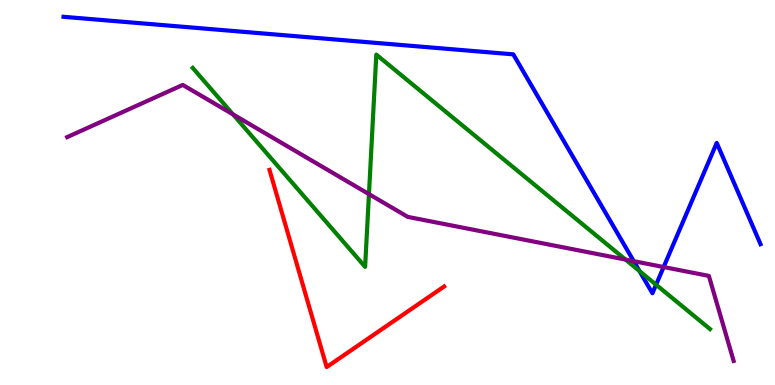[{'lines': ['blue', 'red'], 'intersections': []}, {'lines': ['green', 'red'], 'intersections': []}, {'lines': ['purple', 'red'], 'intersections': []}, {'lines': ['blue', 'green'], 'intersections': [{'x': 8.25, 'y': 2.96}, {'x': 8.47, 'y': 2.61}]}, {'lines': ['blue', 'purple'], 'intersections': [{'x': 8.18, 'y': 3.22}, {'x': 8.56, 'y': 3.06}]}, {'lines': ['green', 'purple'], 'intersections': [{'x': 3.01, 'y': 7.03}, {'x': 4.76, 'y': 4.96}, {'x': 8.07, 'y': 3.26}]}]